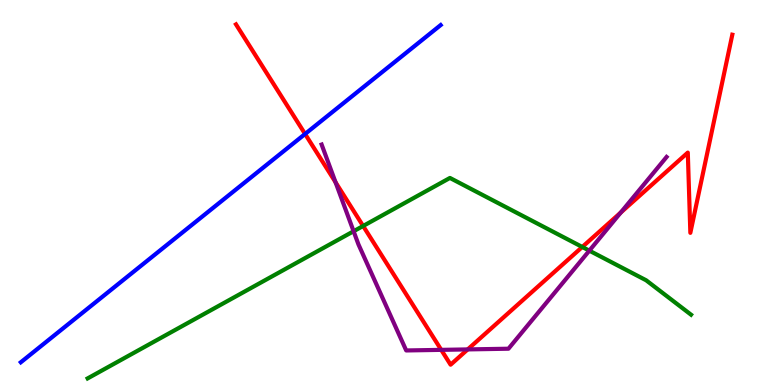[{'lines': ['blue', 'red'], 'intersections': [{'x': 3.94, 'y': 6.52}]}, {'lines': ['green', 'red'], 'intersections': [{'x': 4.69, 'y': 4.13}, {'x': 7.51, 'y': 3.59}]}, {'lines': ['purple', 'red'], 'intersections': [{'x': 4.33, 'y': 5.27}, {'x': 5.69, 'y': 0.913}, {'x': 6.03, 'y': 0.924}, {'x': 8.01, 'y': 4.48}]}, {'lines': ['blue', 'green'], 'intersections': []}, {'lines': ['blue', 'purple'], 'intersections': []}, {'lines': ['green', 'purple'], 'intersections': [{'x': 4.56, 'y': 3.99}, {'x': 7.6, 'y': 3.49}]}]